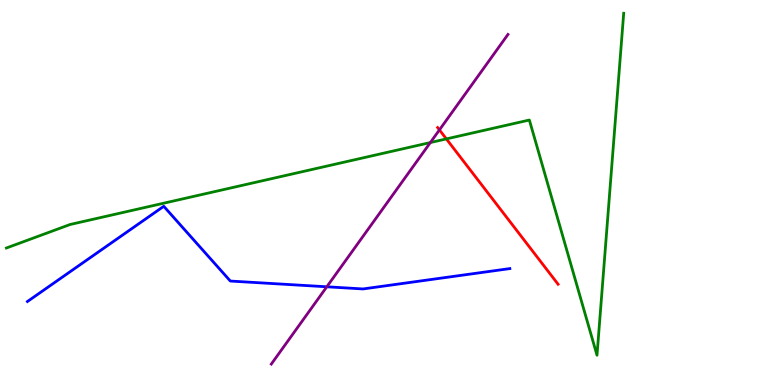[{'lines': ['blue', 'red'], 'intersections': []}, {'lines': ['green', 'red'], 'intersections': [{'x': 5.76, 'y': 6.39}]}, {'lines': ['purple', 'red'], 'intersections': [{'x': 5.67, 'y': 6.63}]}, {'lines': ['blue', 'green'], 'intersections': []}, {'lines': ['blue', 'purple'], 'intersections': [{'x': 4.22, 'y': 2.55}]}, {'lines': ['green', 'purple'], 'intersections': [{'x': 5.55, 'y': 6.3}]}]